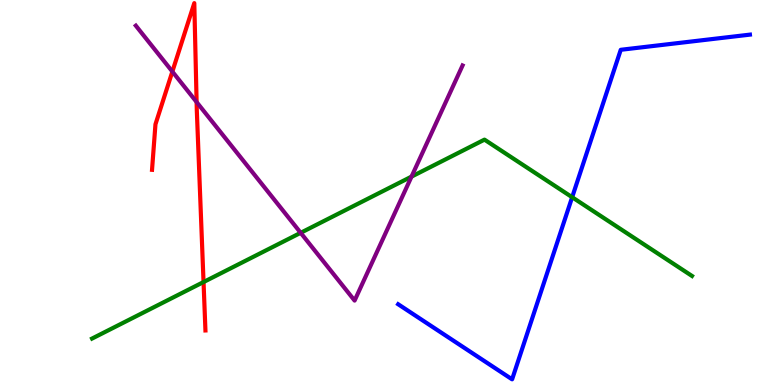[{'lines': ['blue', 'red'], 'intersections': []}, {'lines': ['green', 'red'], 'intersections': [{'x': 2.63, 'y': 2.67}]}, {'lines': ['purple', 'red'], 'intersections': [{'x': 2.22, 'y': 8.14}, {'x': 2.54, 'y': 7.35}]}, {'lines': ['blue', 'green'], 'intersections': [{'x': 7.38, 'y': 4.88}]}, {'lines': ['blue', 'purple'], 'intersections': []}, {'lines': ['green', 'purple'], 'intersections': [{'x': 3.88, 'y': 3.95}, {'x': 5.31, 'y': 5.41}]}]